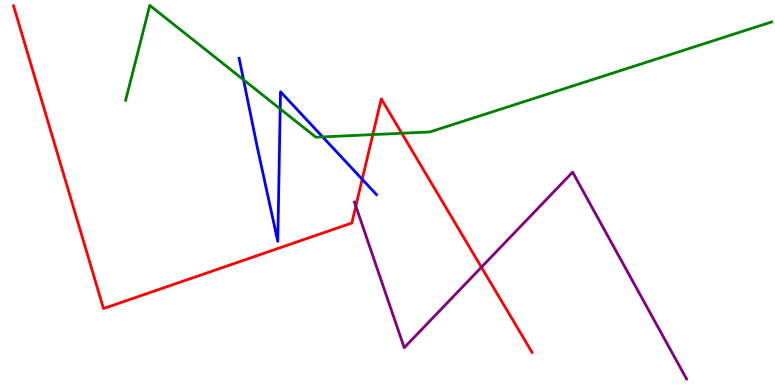[{'lines': ['blue', 'red'], 'intersections': [{'x': 4.67, 'y': 5.34}]}, {'lines': ['green', 'red'], 'intersections': [{'x': 4.81, 'y': 6.5}, {'x': 5.18, 'y': 6.54}]}, {'lines': ['purple', 'red'], 'intersections': [{'x': 4.59, 'y': 4.65}, {'x': 6.21, 'y': 3.06}]}, {'lines': ['blue', 'green'], 'intersections': [{'x': 3.14, 'y': 7.93}, {'x': 3.62, 'y': 7.17}, {'x': 4.16, 'y': 6.44}]}, {'lines': ['blue', 'purple'], 'intersections': []}, {'lines': ['green', 'purple'], 'intersections': []}]